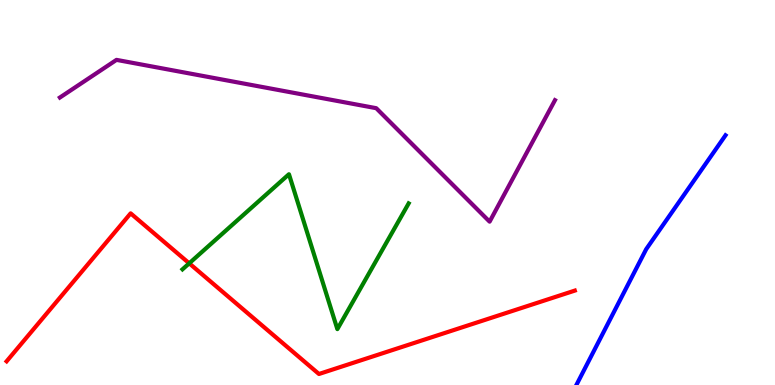[{'lines': ['blue', 'red'], 'intersections': []}, {'lines': ['green', 'red'], 'intersections': [{'x': 2.44, 'y': 3.16}]}, {'lines': ['purple', 'red'], 'intersections': []}, {'lines': ['blue', 'green'], 'intersections': []}, {'lines': ['blue', 'purple'], 'intersections': []}, {'lines': ['green', 'purple'], 'intersections': []}]